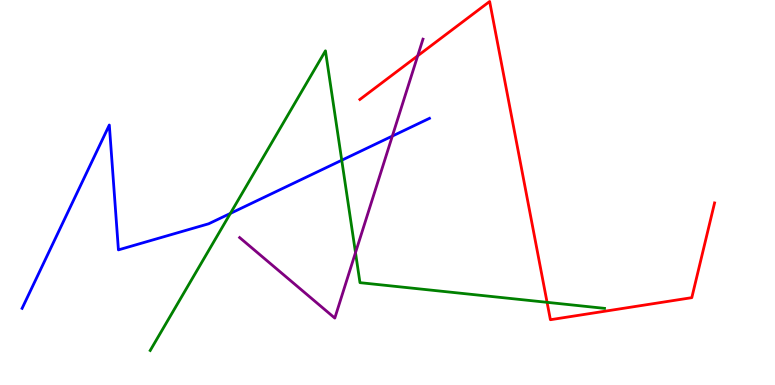[{'lines': ['blue', 'red'], 'intersections': []}, {'lines': ['green', 'red'], 'intersections': [{'x': 7.06, 'y': 2.15}]}, {'lines': ['purple', 'red'], 'intersections': [{'x': 5.39, 'y': 8.55}]}, {'lines': ['blue', 'green'], 'intersections': [{'x': 2.97, 'y': 4.46}, {'x': 4.41, 'y': 5.84}]}, {'lines': ['blue', 'purple'], 'intersections': [{'x': 5.06, 'y': 6.47}]}, {'lines': ['green', 'purple'], 'intersections': [{'x': 4.59, 'y': 3.44}]}]